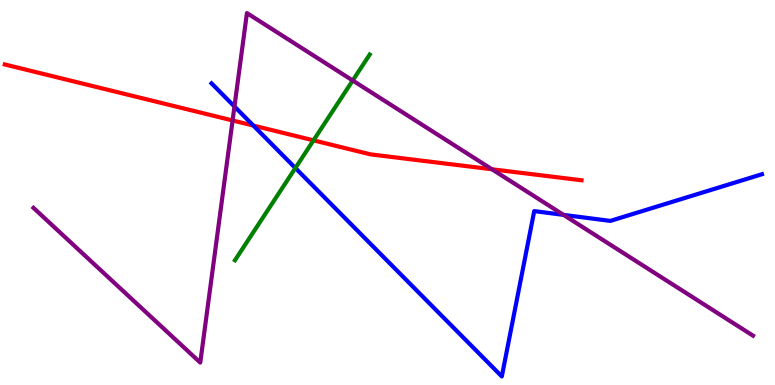[{'lines': ['blue', 'red'], 'intersections': [{'x': 3.27, 'y': 6.74}]}, {'lines': ['green', 'red'], 'intersections': [{'x': 4.05, 'y': 6.35}]}, {'lines': ['purple', 'red'], 'intersections': [{'x': 3.0, 'y': 6.87}, {'x': 6.35, 'y': 5.6}]}, {'lines': ['blue', 'green'], 'intersections': [{'x': 3.81, 'y': 5.64}]}, {'lines': ['blue', 'purple'], 'intersections': [{'x': 3.03, 'y': 7.23}, {'x': 7.27, 'y': 4.42}]}, {'lines': ['green', 'purple'], 'intersections': [{'x': 4.55, 'y': 7.91}]}]